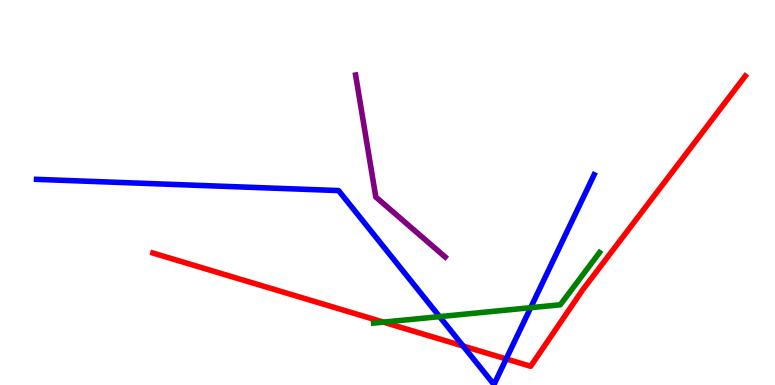[{'lines': ['blue', 'red'], 'intersections': [{'x': 5.98, 'y': 1.01}, {'x': 6.53, 'y': 0.677}]}, {'lines': ['green', 'red'], 'intersections': [{'x': 4.95, 'y': 1.63}]}, {'lines': ['purple', 'red'], 'intersections': []}, {'lines': ['blue', 'green'], 'intersections': [{'x': 5.67, 'y': 1.78}, {'x': 6.85, 'y': 2.01}]}, {'lines': ['blue', 'purple'], 'intersections': []}, {'lines': ['green', 'purple'], 'intersections': []}]